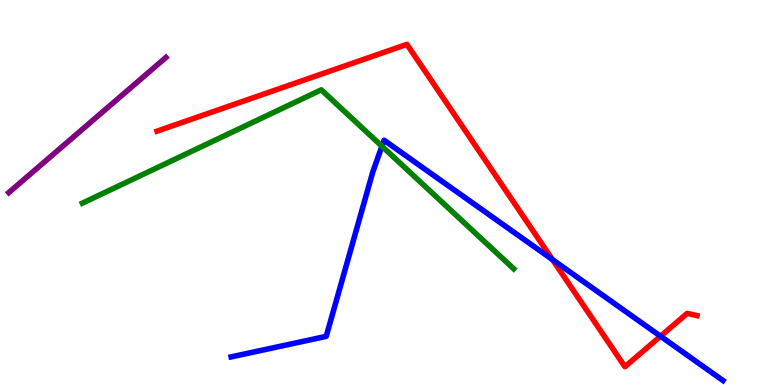[{'lines': ['blue', 'red'], 'intersections': [{'x': 7.13, 'y': 3.26}, {'x': 8.52, 'y': 1.27}]}, {'lines': ['green', 'red'], 'intersections': []}, {'lines': ['purple', 'red'], 'intersections': []}, {'lines': ['blue', 'green'], 'intersections': [{'x': 4.93, 'y': 6.2}]}, {'lines': ['blue', 'purple'], 'intersections': []}, {'lines': ['green', 'purple'], 'intersections': []}]